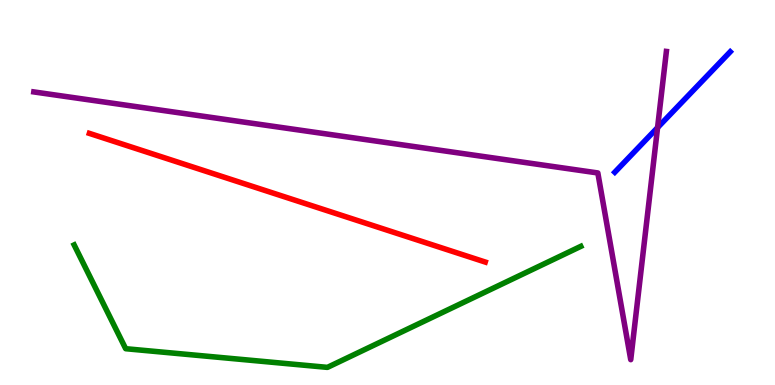[{'lines': ['blue', 'red'], 'intersections': []}, {'lines': ['green', 'red'], 'intersections': []}, {'lines': ['purple', 'red'], 'intersections': []}, {'lines': ['blue', 'green'], 'intersections': []}, {'lines': ['blue', 'purple'], 'intersections': [{'x': 8.48, 'y': 6.69}]}, {'lines': ['green', 'purple'], 'intersections': []}]